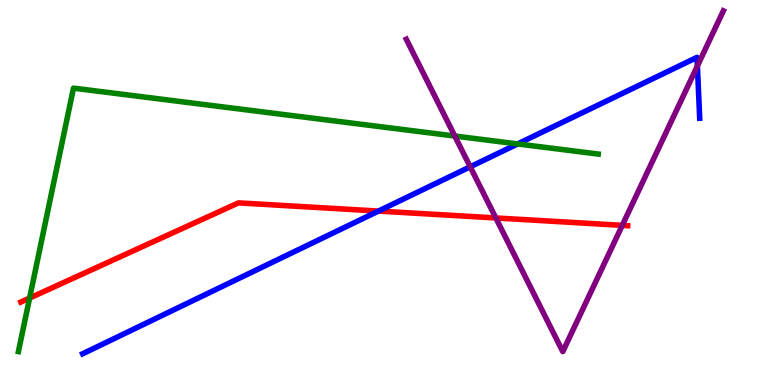[{'lines': ['blue', 'red'], 'intersections': [{'x': 4.88, 'y': 4.52}]}, {'lines': ['green', 'red'], 'intersections': [{'x': 0.382, 'y': 2.26}]}, {'lines': ['purple', 'red'], 'intersections': [{'x': 6.4, 'y': 4.34}, {'x': 8.03, 'y': 4.15}]}, {'lines': ['blue', 'green'], 'intersections': [{'x': 6.68, 'y': 6.26}]}, {'lines': ['blue', 'purple'], 'intersections': [{'x': 6.07, 'y': 5.67}, {'x': 9.0, 'y': 8.29}]}, {'lines': ['green', 'purple'], 'intersections': [{'x': 5.87, 'y': 6.47}]}]